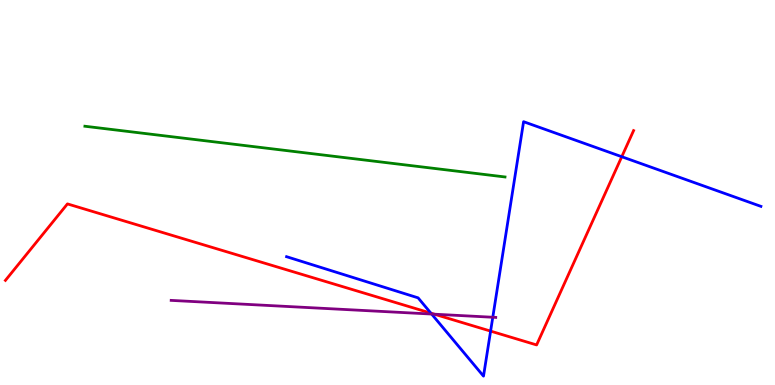[{'lines': ['blue', 'red'], 'intersections': [{'x': 5.56, 'y': 1.87}, {'x': 6.33, 'y': 1.4}, {'x': 8.02, 'y': 5.93}]}, {'lines': ['green', 'red'], 'intersections': []}, {'lines': ['purple', 'red'], 'intersections': [{'x': 5.6, 'y': 1.84}]}, {'lines': ['blue', 'green'], 'intersections': []}, {'lines': ['blue', 'purple'], 'intersections': [{'x': 5.57, 'y': 1.84}, {'x': 6.36, 'y': 1.76}]}, {'lines': ['green', 'purple'], 'intersections': []}]